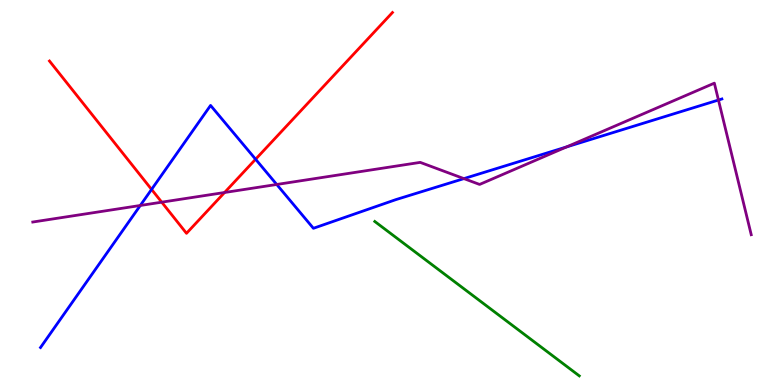[{'lines': ['blue', 'red'], 'intersections': [{'x': 1.96, 'y': 5.08}, {'x': 3.3, 'y': 5.86}]}, {'lines': ['green', 'red'], 'intersections': []}, {'lines': ['purple', 'red'], 'intersections': [{'x': 2.09, 'y': 4.75}, {'x': 2.9, 'y': 5.0}]}, {'lines': ['blue', 'green'], 'intersections': []}, {'lines': ['blue', 'purple'], 'intersections': [{'x': 1.81, 'y': 4.66}, {'x': 3.57, 'y': 5.21}, {'x': 5.99, 'y': 5.36}, {'x': 7.31, 'y': 6.18}, {'x': 9.27, 'y': 7.4}]}, {'lines': ['green', 'purple'], 'intersections': []}]